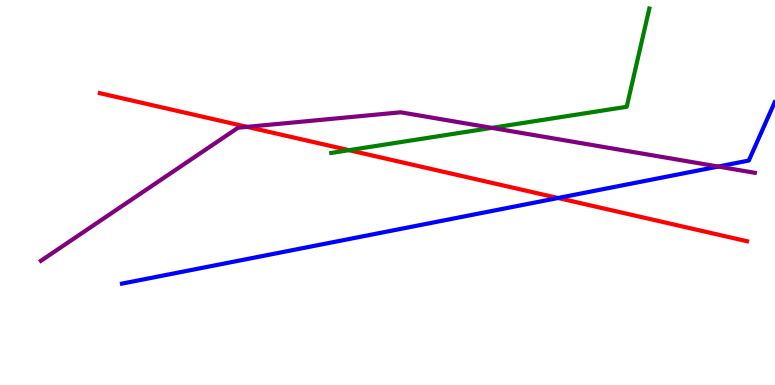[{'lines': ['blue', 'red'], 'intersections': [{'x': 7.2, 'y': 4.86}]}, {'lines': ['green', 'red'], 'intersections': [{'x': 4.5, 'y': 6.1}]}, {'lines': ['purple', 'red'], 'intersections': [{'x': 3.19, 'y': 6.7}]}, {'lines': ['blue', 'green'], 'intersections': []}, {'lines': ['blue', 'purple'], 'intersections': [{'x': 9.27, 'y': 5.67}]}, {'lines': ['green', 'purple'], 'intersections': [{'x': 6.35, 'y': 6.68}]}]